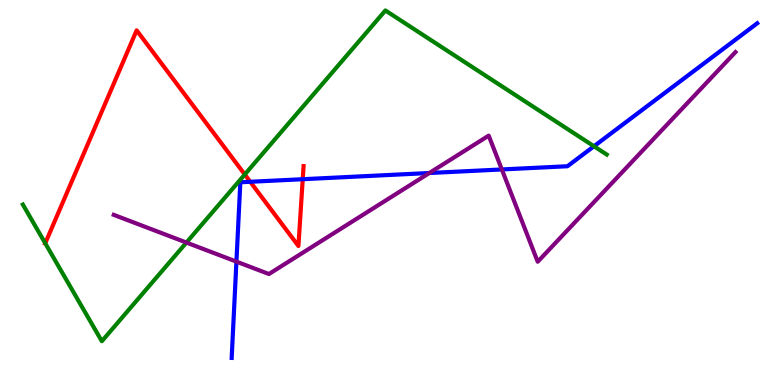[{'lines': ['blue', 'red'], 'intersections': [{'x': 3.23, 'y': 5.28}, {'x': 3.91, 'y': 5.35}]}, {'lines': ['green', 'red'], 'intersections': [{'x': 0.584, 'y': 3.68}, {'x': 3.16, 'y': 5.47}]}, {'lines': ['purple', 'red'], 'intersections': []}, {'lines': ['blue', 'green'], 'intersections': [{'x': 7.66, 'y': 6.2}]}, {'lines': ['blue', 'purple'], 'intersections': [{'x': 3.05, 'y': 3.2}, {'x': 5.54, 'y': 5.51}, {'x': 6.48, 'y': 5.6}]}, {'lines': ['green', 'purple'], 'intersections': [{'x': 2.41, 'y': 3.7}]}]